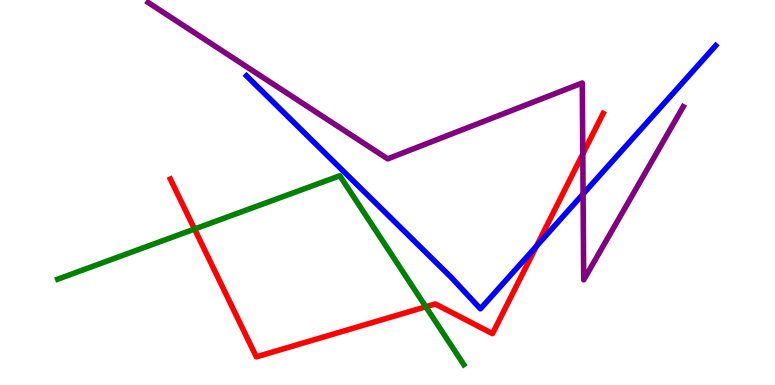[{'lines': ['blue', 'red'], 'intersections': [{'x': 6.92, 'y': 3.61}]}, {'lines': ['green', 'red'], 'intersections': [{'x': 2.51, 'y': 4.05}, {'x': 5.49, 'y': 2.03}]}, {'lines': ['purple', 'red'], 'intersections': [{'x': 7.52, 'y': 6.0}]}, {'lines': ['blue', 'green'], 'intersections': []}, {'lines': ['blue', 'purple'], 'intersections': [{'x': 7.52, 'y': 4.96}]}, {'lines': ['green', 'purple'], 'intersections': []}]